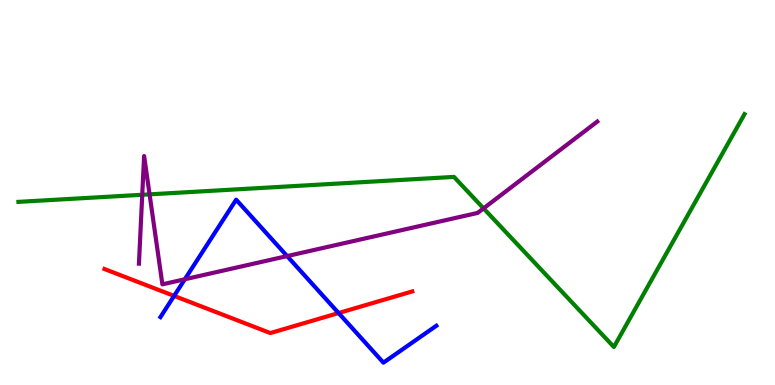[{'lines': ['blue', 'red'], 'intersections': [{'x': 2.25, 'y': 2.31}, {'x': 4.37, 'y': 1.87}]}, {'lines': ['green', 'red'], 'intersections': []}, {'lines': ['purple', 'red'], 'intersections': []}, {'lines': ['blue', 'green'], 'intersections': []}, {'lines': ['blue', 'purple'], 'intersections': [{'x': 2.39, 'y': 2.75}, {'x': 3.7, 'y': 3.35}]}, {'lines': ['green', 'purple'], 'intersections': [{'x': 1.84, 'y': 4.94}, {'x': 1.93, 'y': 4.95}, {'x': 6.24, 'y': 4.59}]}]